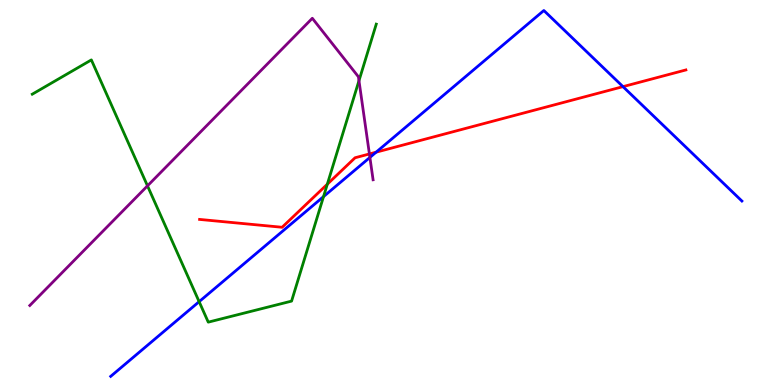[{'lines': ['blue', 'red'], 'intersections': [{'x': 4.85, 'y': 6.05}, {'x': 8.04, 'y': 7.75}]}, {'lines': ['green', 'red'], 'intersections': [{'x': 4.22, 'y': 5.22}]}, {'lines': ['purple', 'red'], 'intersections': [{'x': 4.77, 'y': 6.0}]}, {'lines': ['blue', 'green'], 'intersections': [{'x': 2.57, 'y': 2.16}, {'x': 4.17, 'y': 4.89}]}, {'lines': ['blue', 'purple'], 'intersections': [{'x': 4.77, 'y': 5.91}]}, {'lines': ['green', 'purple'], 'intersections': [{'x': 1.9, 'y': 5.17}, {'x': 4.63, 'y': 7.9}]}]